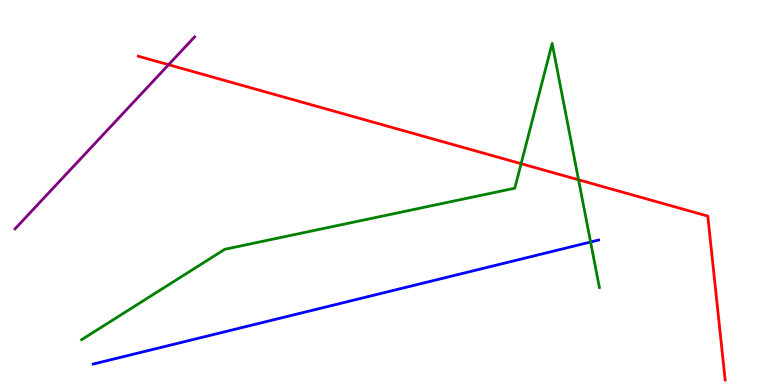[{'lines': ['blue', 'red'], 'intersections': []}, {'lines': ['green', 'red'], 'intersections': [{'x': 6.72, 'y': 5.75}, {'x': 7.47, 'y': 5.33}]}, {'lines': ['purple', 'red'], 'intersections': [{'x': 2.18, 'y': 8.32}]}, {'lines': ['blue', 'green'], 'intersections': [{'x': 7.62, 'y': 3.71}]}, {'lines': ['blue', 'purple'], 'intersections': []}, {'lines': ['green', 'purple'], 'intersections': []}]